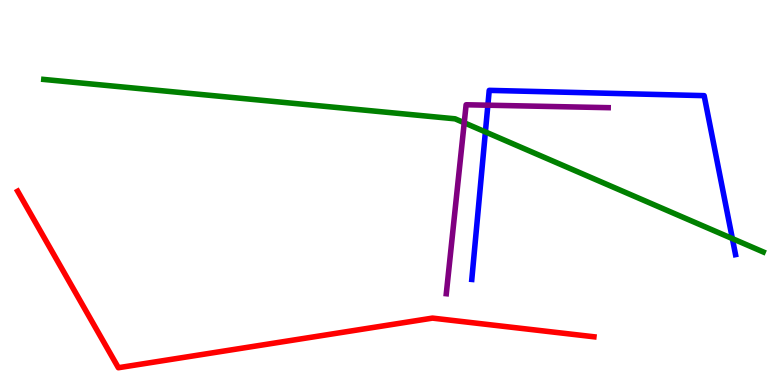[{'lines': ['blue', 'red'], 'intersections': []}, {'lines': ['green', 'red'], 'intersections': []}, {'lines': ['purple', 'red'], 'intersections': []}, {'lines': ['blue', 'green'], 'intersections': [{'x': 6.26, 'y': 6.57}, {'x': 9.45, 'y': 3.8}]}, {'lines': ['blue', 'purple'], 'intersections': [{'x': 6.3, 'y': 7.27}]}, {'lines': ['green', 'purple'], 'intersections': [{'x': 5.99, 'y': 6.81}]}]